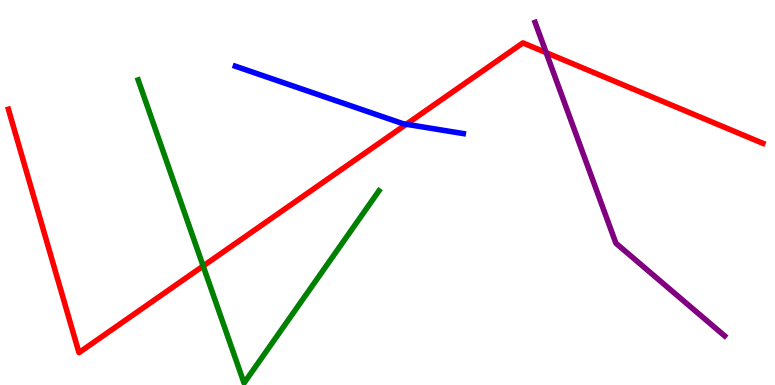[{'lines': ['blue', 'red'], 'intersections': [{'x': 5.24, 'y': 6.77}]}, {'lines': ['green', 'red'], 'intersections': [{'x': 2.62, 'y': 3.09}]}, {'lines': ['purple', 'red'], 'intersections': [{'x': 7.05, 'y': 8.63}]}, {'lines': ['blue', 'green'], 'intersections': []}, {'lines': ['blue', 'purple'], 'intersections': []}, {'lines': ['green', 'purple'], 'intersections': []}]